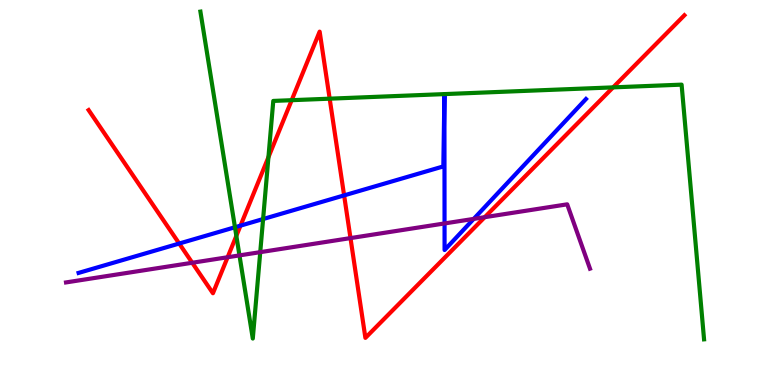[{'lines': ['blue', 'red'], 'intersections': [{'x': 2.31, 'y': 3.67}, {'x': 3.1, 'y': 4.14}, {'x': 4.44, 'y': 4.93}]}, {'lines': ['green', 'red'], 'intersections': [{'x': 3.05, 'y': 3.87}, {'x': 3.46, 'y': 5.92}, {'x': 3.76, 'y': 7.4}, {'x': 4.25, 'y': 7.44}, {'x': 7.91, 'y': 7.73}]}, {'lines': ['purple', 'red'], 'intersections': [{'x': 2.48, 'y': 3.18}, {'x': 2.94, 'y': 3.32}, {'x': 4.52, 'y': 3.82}, {'x': 6.25, 'y': 4.36}]}, {'lines': ['blue', 'green'], 'intersections': [{'x': 3.03, 'y': 4.1}, {'x': 3.39, 'y': 4.31}, {'x': 5.73, 'y': 7.56}, {'x': 5.73, 'y': 7.56}]}, {'lines': ['blue', 'purple'], 'intersections': [{'x': 5.74, 'y': 4.2}, {'x': 6.11, 'y': 4.31}]}, {'lines': ['green', 'purple'], 'intersections': [{'x': 3.09, 'y': 3.37}, {'x': 3.36, 'y': 3.45}]}]